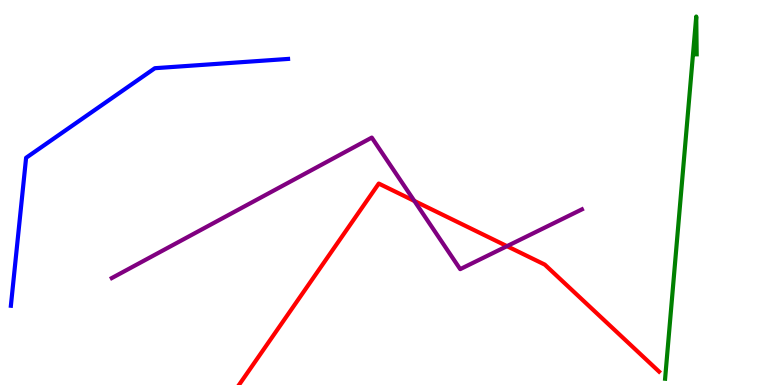[{'lines': ['blue', 'red'], 'intersections': []}, {'lines': ['green', 'red'], 'intersections': []}, {'lines': ['purple', 'red'], 'intersections': [{'x': 5.35, 'y': 4.78}, {'x': 6.54, 'y': 3.61}]}, {'lines': ['blue', 'green'], 'intersections': []}, {'lines': ['blue', 'purple'], 'intersections': []}, {'lines': ['green', 'purple'], 'intersections': []}]